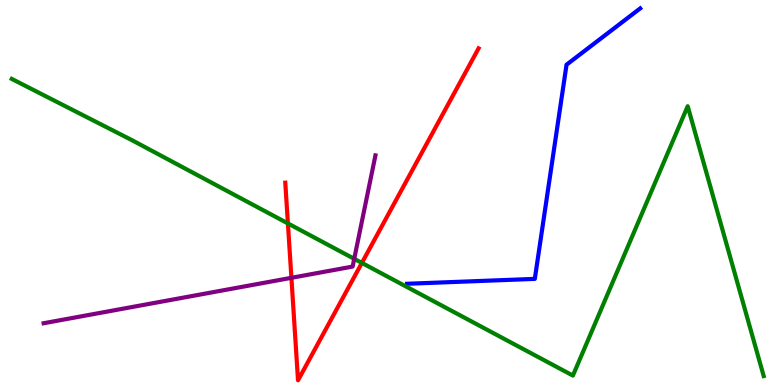[{'lines': ['blue', 'red'], 'intersections': []}, {'lines': ['green', 'red'], 'intersections': [{'x': 3.71, 'y': 4.2}, {'x': 4.67, 'y': 3.17}]}, {'lines': ['purple', 'red'], 'intersections': [{'x': 3.76, 'y': 2.78}]}, {'lines': ['blue', 'green'], 'intersections': []}, {'lines': ['blue', 'purple'], 'intersections': []}, {'lines': ['green', 'purple'], 'intersections': [{'x': 4.57, 'y': 3.28}]}]